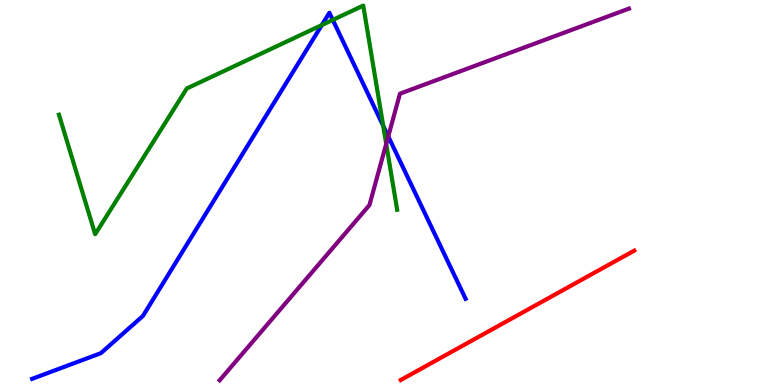[{'lines': ['blue', 'red'], 'intersections': []}, {'lines': ['green', 'red'], 'intersections': []}, {'lines': ['purple', 'red'], 'intersections': []}, {'lines': ['blue', 'green'], 'intersections': [{'x': 4.15, 'y': 9.35}, {'x': 4.29, 'y': 9.48}, {'x': 4.94, 'y': 6.73}]}, {'lines': ['blue', 'purple'], 'intersections': [{'x': 5.01, 'y': 6.46}]}, {'lines': ['green', 'purple'], 'intersections': [{'x': 4.98, 'y': 6.26}]}]